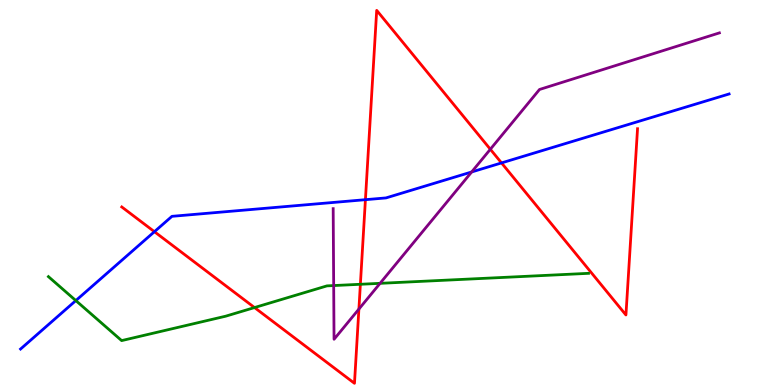[{'lines': ['blue', 'red'], 'intersections': [{'x': 1.99, 'y': 3.98}, {'x': 4.72, 'y': 4.81}, {'x': 6.47, 'y': 5.77}]}, {'lines': ['green', 'red'], 'intersections': [{'x': 3.28, 'y': 2.01}, {'x': 4.65, 'y': 2.62}]}, {'lines': ['purple', 'red'], 'intersections': [{'x': 4.63, 'y': 1.97}, {'x': 6.33, 'y': 6.12}]}, {'lines': ['blue', 'green'], 'intersections': [{'x': 0.979, 'y': 2.19}]}, {'lines': ['blue', 'purple'], 'intersections': [{'x': 6.09, 'y': 5.53}]}, {'lines': ['green', 'purple'], 'intersections': [{'x': 4.31, 'y': 2.58}, {'x': 4.9, 'y': 2.64}]}]